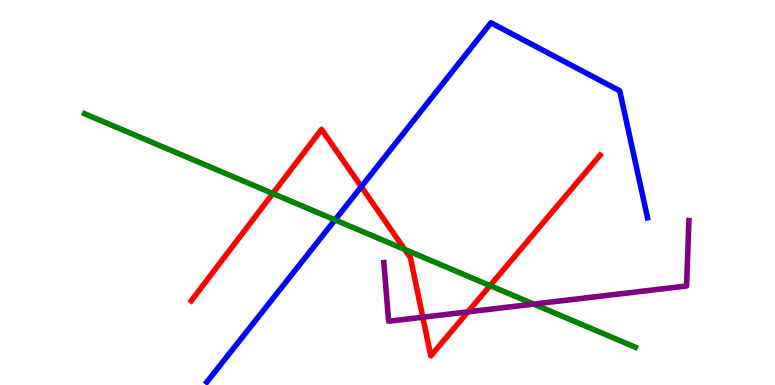[{'lines': ['blue', 'red'], 'intersections': [{'x': 4.66, 'y': 5.15}]}, {'lines': ['green', 'red'], 'intersections': [{'x': 3.52, 'y': 4.97}, {'x': 5.22, 'y': 3.52}, {'x': 6.32, 'y': 2.58}]}, {'lines': ['purple', 'red'], 'intersections': [{'x': 5.46, 'y': 1.76}, {'x': 6.04, 'y': 1.9}]}, {'lines': ['blue', 'green'], 'intersections': [{'x': 4.32, 'y': 4.29}]}, {'lines': ['blue', 'purple'], 'intersections': []}, {'lines': ['green', 'purple'], 'intersections': [{'x': 6.89, 'y': 2.1}]}]